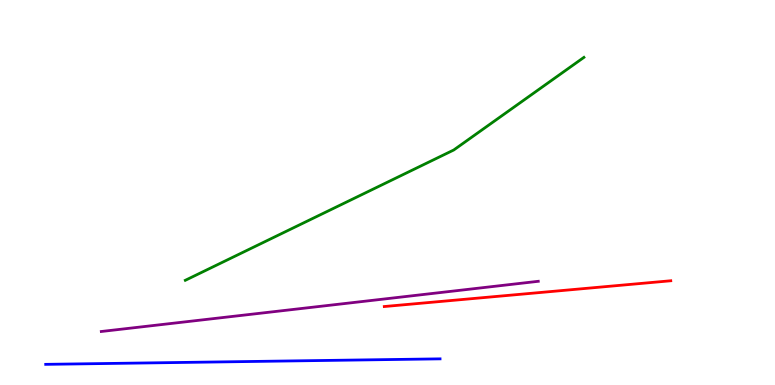[{'lines': ['blue', 'red'], 'intersections': []}, {'lines': ['green', 'red'], 'intersections': []}, {'lines': ['purple', 'red'], 'intersections': []}, {'lines': ['blue', 'green'], 'intersections': []}, {'lines': ['blue', 'purple'], 'intersections': []}, {'lines': ['green', 'purple'], 'intersections': []}]